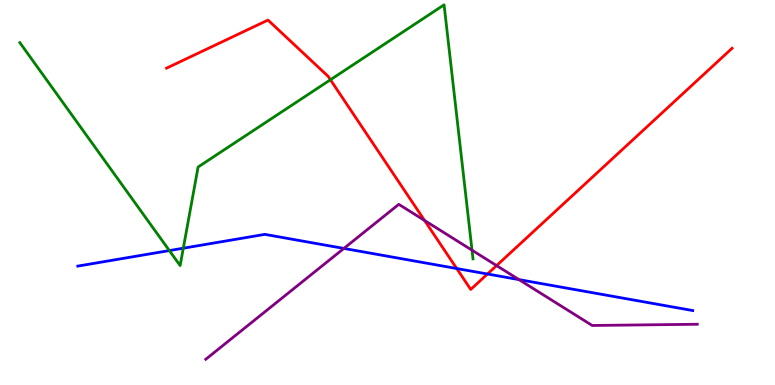[{'lines': ['blue', 'red'], 'intersections': [{'x': 5.89, 'y': 3.03}, {'x': 6.29, 'y': 2.88}]}, {'lines': ['green', 'red'], 'intersections': [{'x': 4.26, 'y': 7.93}]}, {'lines': ['purple', 'red'], 'intersections': [{'x': 5.48, 'y': 4.27}, {'x': 6.41, 'y': 3.1}]}, {'lines': ['blue', 'green'], 'intersections': [{'x': 2.19, 'y': 3.49}, {'x': 2.37, 'y': 3.55}]}, {'lines': ['blue', 'purple'], 'intersections': [{'x': 4.44, 'y': 3.55}, {'x': 6.7, 'y': 2.74}]}, {'lines': ['green', 'purple'], 'intersections': [{'x': 6.09, 'y': 3.5}]}]